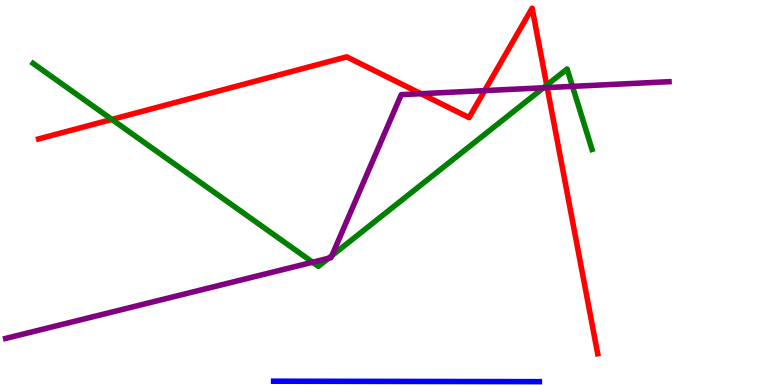[{'lines': ['blue', 'red'], 'intersections': []}, {'lines': ['green', 'red'], 'intersections': [{'x': 1.44, 'y': 6.9}, {'x': 7.05, 'y': 7.79}]}, {'lines': ['purple', 'red'], 'intersections': [{'x': 5.43, 'y': 7.57}, {'x': 6.25, 'y': 7.65}, {'x': 7.06, 'y': 7.72}]}, {'lines': ['blue', 'green'], 'intersections': []}, {'lines': ['blue', 'purple'], 'intersections': []}, {'lines': ['green', 'purple'], 'intersections': [{'x': 4.03, 'y': 3.19}, {'x': 4.24, 'y': 3.29}, {'x': 4.28, 'y': 3.36}, {'x': 7.01, 'y': 7.72}, {'x': 7.39, 'y': 7.76}]}]